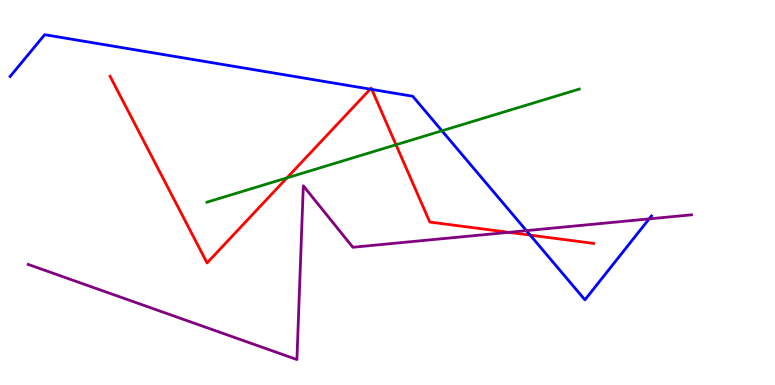[{'lines': ['blue', 'red'], 'intersections': [{'x': 4.78, 'y': 7.68}, {'x': 4.8, 'y': 7.68}, {'x': 6.84, 'y': 3.89}]}, {'lines': ['green', 'red'], 'intersections': [{'x': 3.7, 'y': 5.38}, {'x': 5.11, 'y': 6.24}]}, {'lines': ['purple', 'red'], 'intersections': [{'x': 6.56, 'y': 3.97}]}, {'lines': ['blue', 'green'], 'intersections': [{'x': 5.7, 'y': 6.6}]}, {'lines': ['blue', 'purple'], 'intersections': [{'x': 6.79, 'y': 4.01}, {'x': 8.38, 'y': 4.31}]}, {'lines': ['green', 'purple'], 'intersections': []}]